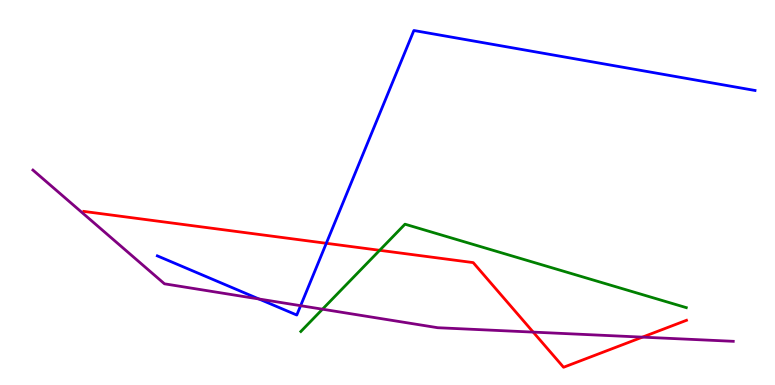[{'lines': ['blue', 'red'], 'intersections': [{'x': 4.21, 'y': 3.68}]}, {'lines': ['green', 'red'], 'intersections': [{'x': 4.9, 'y': 3.5}]}, {'lines': ['purple', 'red'], 'intersections': [{'x': 6.88, 'y': 1.37}, {'x': 8.29, 'y': 1.24}]}, {'lines': ['blue', 'green'], 'intersections': []}, {'lines': ['blue', 'purple'], 'intersections': [{'x': 3.34, 'y': 2.23}, {'x': 3.88, 'y': 2.06}]}, {'lines': ['green', 'purple'], 'intersections': [{'x': 4.16, 'y': 1.97}]}]